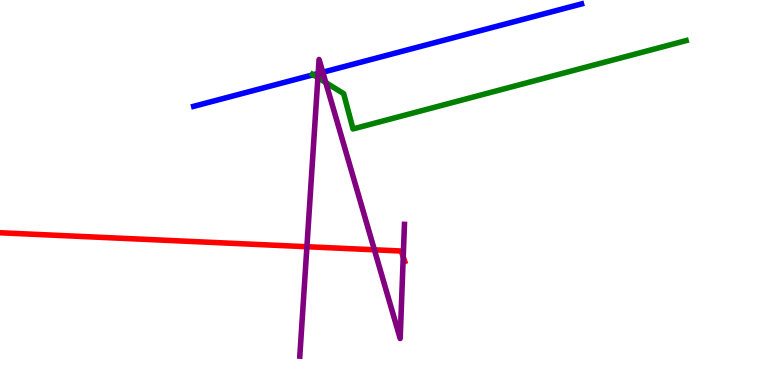[{'lines': ['blue', 'red'], 'intersections': []}, {'lines': ['green', 'red'], 'intersections': []}, {'lines': ['purple', 'red'], 'intersections': [{'x': 3.96, 'y': 3.59}, {'x': 4.83, 'y': 3.51}, {'x': 5.2, 'y': 3.32}]}, {'lines': ['blue', 'green'], 'intersections': [{'x': 4.04, 'y': 8.06}]}, {'lines': ['blue', 'purple'], 'intersections': [{'x': 4.11, 'y': 8.09}, {'x': 4.16, 'y': 8.12}]}, {'lines': ['green', 'purple'], 'intersections': [{'x': 4.1, 'y': 7.98}, {'x': 4.2, 'y': 7.86}]}]